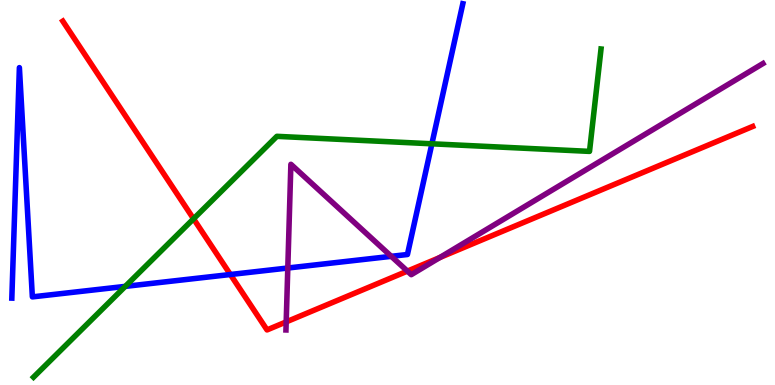[{'lines': ['blue', 'red'], 'intersections': [{'x': 2.97, 'y': 2.87}]}, {'lines': ['green', 'red'], 'intersections': [{'x': 2.5, 'y': 4.32}]}, {'lines': ['purple', 'red'], 'intersections': [{'x': 3.69, 'y': 1.64}, {'x': 5.26, 'y': 2.96}, {'x': 5.67, 'y': 3.31}]}, {'lines': ['blue', 'green'], 'intersections': [{'x': 1.62, 'y': 2.56}, {'x': 5.57, 'y': 6.26}]}, {'lines': ['blue', 'purple'], 'intersections': [{'x': 3.71, 'y': 3.04}, {'x': 5.05, 'y': 3.34}]}, {'lines': ['green', 'purple'], 'intersections': []}]